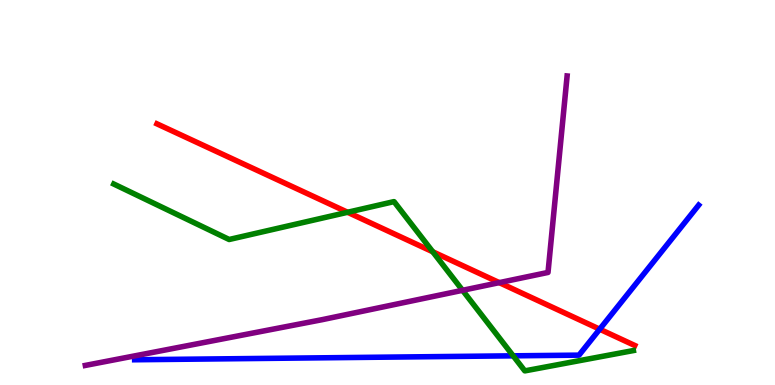[{'lines': ['blue', 'red'], 'intersections': [{'x': 7.74, 'y': 1.45}]}, {'lines': ['green', 'red'], 'intersections': [{'x': 4.49, 'y': 4.49}, {'x': 5.58, 'y': 3.46}]}, {'lines': ['purple', 'red'], 'intersections': [{'x': 6.44, 'y': 2.66}]}, {'lines': ['blue', 'green'], 'intersections': [{'x': 6.62, 'y': 0.758}]}, {'lines': ['blue', 'purple'], 'intersections': []}, {'lines': ['green', 'purple'], 'intersections': [{'x': 5.97, 'y': 2.46}]}]